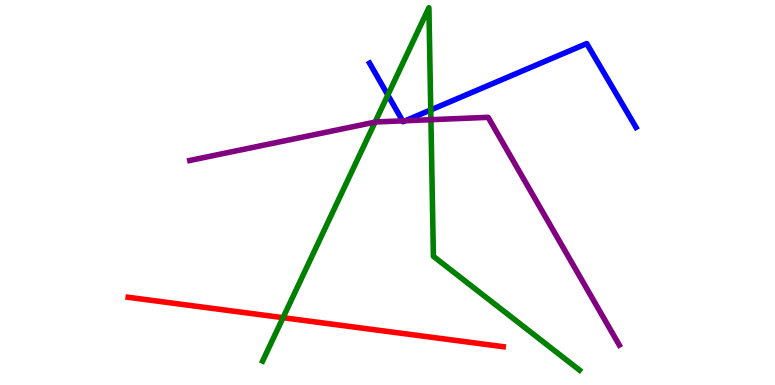[{'lines': ['blue', 'red'], 'intersections': []}, {'lines': ['green', 'red'], 'intersections': [{'x': 3.65, 'y': 1.75}]}, {'lines': ['purple', 'red'], 'intersections': []}, {'lines': ['blue', 'green'], 'intersections': [{'x': 5.0, 'y': 7.53}, {'x': 5.56, 'y': 7.14}]}, {'lines': ['blue', 'purple'], 'intersections': [{'x': 5.19, 'y': 6.86}, {'x': 5.23, 'y': 6.86}]}, {'lines': ['green', 'purple'], 'intersections': [{'x': 4.84, 'y': 6.83}, {'x': 5.56, 'y': 6.89}]}]